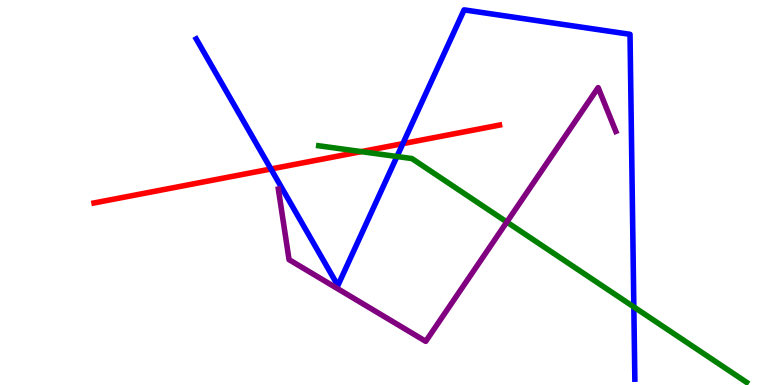[{'lines': ['blue', 'red'], 'intersections': [{'x': 3.5, 'y': 5.61}, {'x': 5.2, 'y': 6.27}]}, {'lines': ['green', 'red'], 'intersections': [{'x': 4.66, 'y': 6.06}]}, {'lines': ['purple', 'red'], 'intersections': []}, {'lines': ['blue', 'green'], 'intersections': [{'x': 5.12, 'y': 5.93}, {'x': 8.18, 'y': 2.03}]}, {'lines': ['blue', 'purple'], 'intersections': []}, {'lines': ['green', 'purple'], 'intersections': [{'x': 6.54, 'y': 4.23}]}]